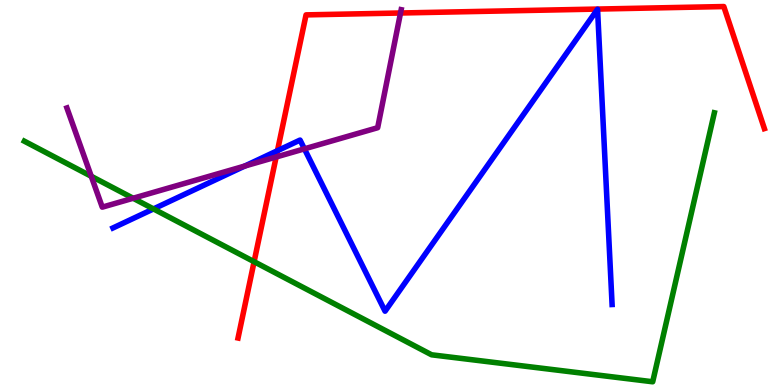[{'lines': ['blue', 'red'], 'intersections': [{'x': 3.58, 'y': 6.09}]}, {'lines': ['green', 'red'], 'intersections': [{'x': 3.28, 'y': 3.2}]}, {'lines': ['purple', 'red'], 'intersections': [{'x': 3.56, 'y': 5.92}, {'x': 5.17, 'y': 9.66}]}, {'lines': ['blue', 'green'], 'intersections': [{'x': 1.98, 'y': 4.57}]}, {'lines': ['blue', 'purple'], 'intersections': [{'x': 3.16, 'y': 5.69}, {'x': 3.93, 'y': 6.13}]}, {'lines': ['green', 'purple'], 'intersections': [{'x': 1.18, 'y': 5.42}, {'x': 1.72, 'y': 4.85}]}]